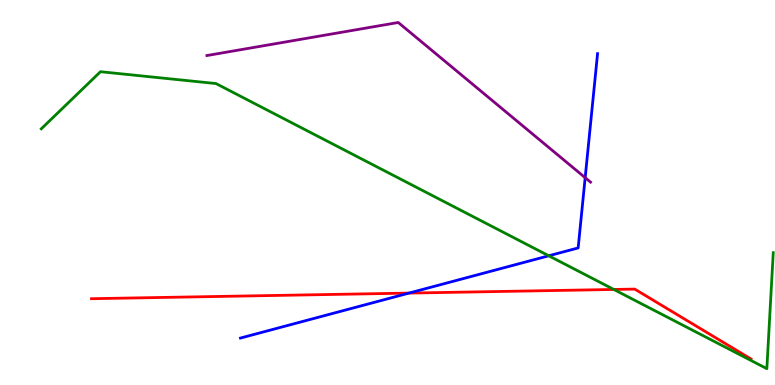[{'lines': ['blue', 'red'], 'intersections': [{'x': 5.28, 'y': 2.39}]}, {'lines': ['green', 'red'], 'intersections': [{'x': 7.92, 'y': 2.48}]}, {'lines': ['purple', 'red'], 'intersections': []}, {'lines': ['blue', 'green'], 'intersections': [{'x': 7.08, 'y': 3.36}]}, {'lines': ['blue', 'purple'], 'intersections': [{'x': 7.55, 'y': 5.39}]}, {'lines': ['green', 'purple'], 'intersections': []}]